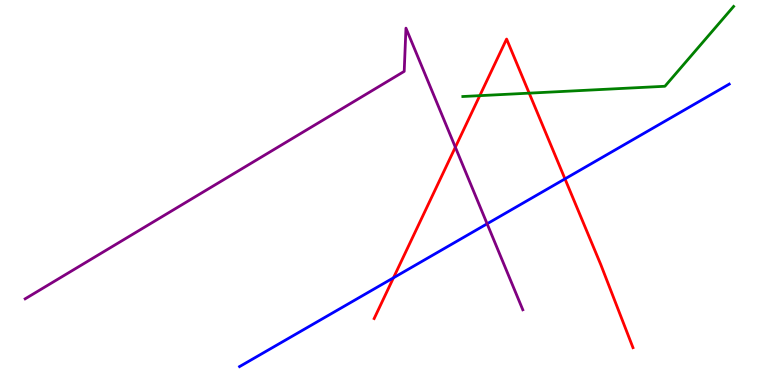[{'lines': ['blue', 'red'], 'intersections': [{'x': 5.08, 'y': 2.78}, {'x': 7.29, 'y': 5.35}]}, {'lines': ['green', 'red'], 'intersections': [{'x': 6.19, 'y': 7.52}, {'x': 6.83, 'y': 7.58}]}, {'lines': ['purple', 'red'], 'intersections': [{'x': 5.88, 'y': 6.18}]}, {'lines': ['blue', 'green'], 'intersections': []}, {'lines': ['blue', 'purple'], 'intersections': [{'x': 6.29, 'y': 4.19}]}, {'lines': ['green', 'purple'], 'intersections': []}]